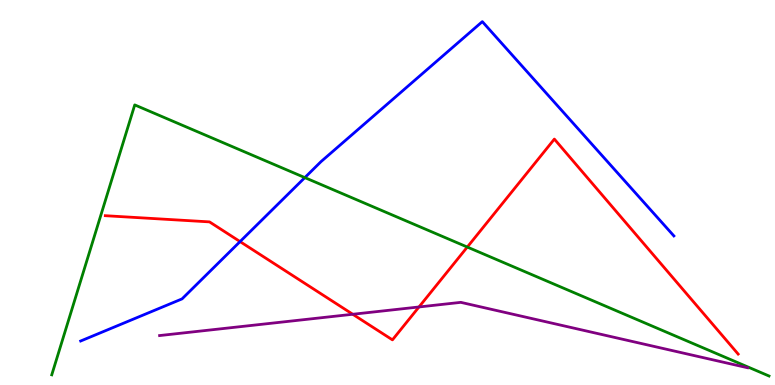[{'lines': ['blue', 'red'], 'intersections': [{'x': 3.1, 'y': 3.72}]}, {'lines': ['green', 'red'], 'intersections': [{'x': 6.03, 'y': 3.58}]}, {'lines': ['purple', 'red'], 'intersections': [{'x': 4.55, 'y': 1.84}, {'x': 5.41, 'y': 2.03}]}, {'lines': ['blue', 'green'], 'intersections': [{'x': 3.93, 'y': 5.39}]}, {'lines': ['blue', 'purple'], 'intersections': []}, {'lines': ['green', 'purple'], 'intersections': []}]